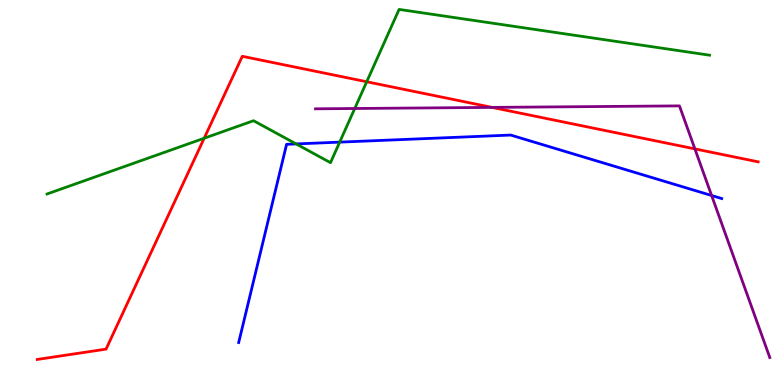[{'lines': ['blue', 'red'], 'intersections': []}, {'lines': ['green', 'red'], 'intersections': [{'x': 2.63, 'y': 6.41}, {'x': 4.73, 'y': 7.88}]}, {'lines': ['purple', 'red'], 'intersections': [{'x': 6.35, 'y': 7.21}, {'x': 8.97, 'y': 6.13}]}, {'lines': ['blue', 'green'], 'intersections': [{'x': 3.82, 'y': 6.26}, {'x': 4.38, 'y': 6.31}]}, {'lines': ['blue', 'purple'], 'intersections': [{'x': 9.18, 'y': 4.92}]}, {'lines': ['green', 'purple'], 'intersections': [{'x': 4.58, 'y': 7.18}]}]